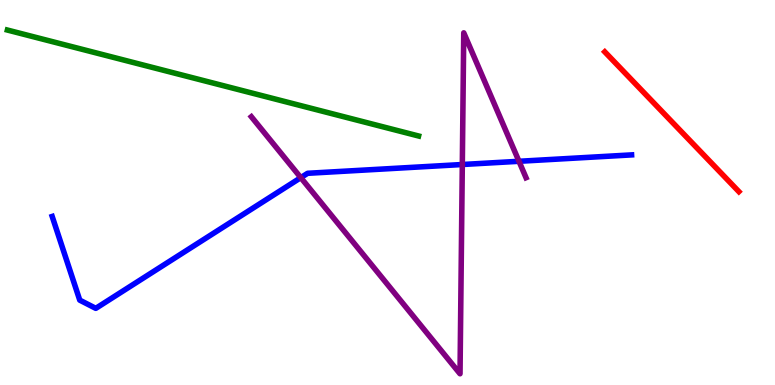[{'lines': ['blue', 'red'], 'intersections': []}, {'lines': ['green', 'red'], 'intersections': []}, {'lines': ['purple', 'red'], 'intersections': []}, {'lines': ['blue', 'green'], 'intersections': []}, {'lines': ['blue', 'purple'], 'intersections': [{'x': 3.88, 'y': 5.39}, {'x': 5.97, 'y': 5.73}, {'x': 6.7, 'y': 5.81}]}, {'lines': ['green', 'purple'], 'intersections': []}]